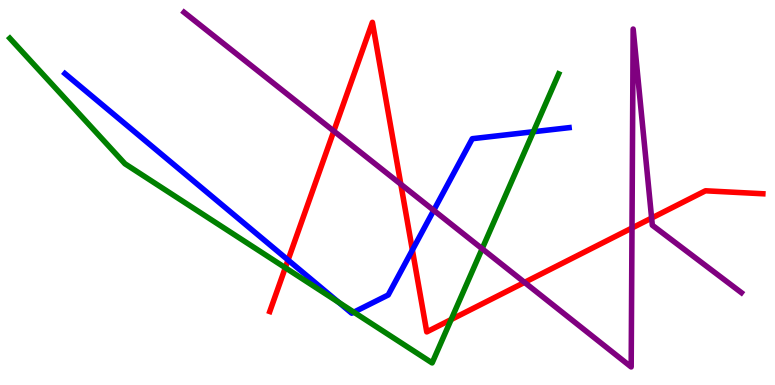[{'lines': ['blue', 'red'], 'intersections': [{'x': 3.72, 'y': 3.25}, {'x': 5.32, 'y': 3.51}]}, {'lines': ['green', 'red'], 'intersections': [{'x': 3.68, 'y': 3.05}, {'x': 5.82, 'y': 1.7}]}, {'lines': ['purple', 'red'], 'intersections': [{'x': 4.31, 'y': 6.6}, {'x': 5.17, 'y': 5.21}, {'x': 6.77, 'y': 2.67}, {'x': 8.15, 'y': 4.08}, {'x': 8.41, 'y': 4.34}]}, {'lines': ['blue', 'green'], 'intersections': [{'x': 4.37, 'y': 2.15}, {'x': 4.57, 'y': 1.89}, {'x': 6.88, 'y': 6.58}]}, {'lines': ['blue', 'purple'], 'intersections': [{'x': 5.6, 'y': 4.54}]}, {'lines': ['green', 'purple'], 'intersections': [{'x': 6.22, 'y': 3.54}]}]